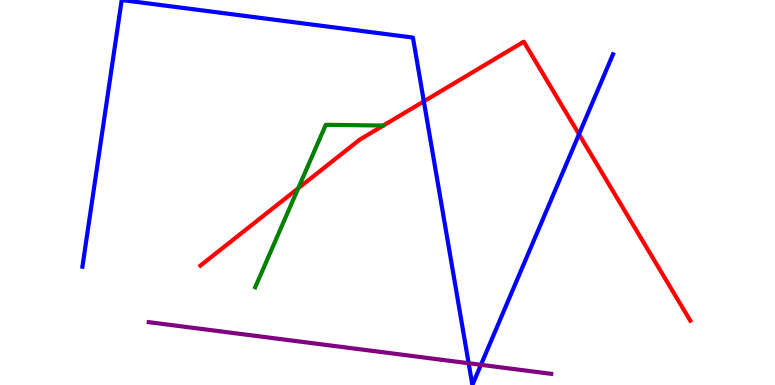[{'lines': ['blue', 'red'], 'intersections': [{'x': 5.47, 'y': 7.37}, {'x': 7.47, 'y': 6.51}]}, {'lines': ['green', 'red'], 'intersections': [{'x': 3.85, 'y': 5.11}]}, {'lines': ['purple', 'red'], 'intersections': []}, {'lines': ['blue', 'green'], 'intersections': []}, {'lines': ['blue', 'purple'], 'intersections': [{'x': 6.05, 'y': 0.565}, {'x': 6.21, 'y': 0.524}]}, {'lines': ['green', 'purple'], 'intersections': []}]